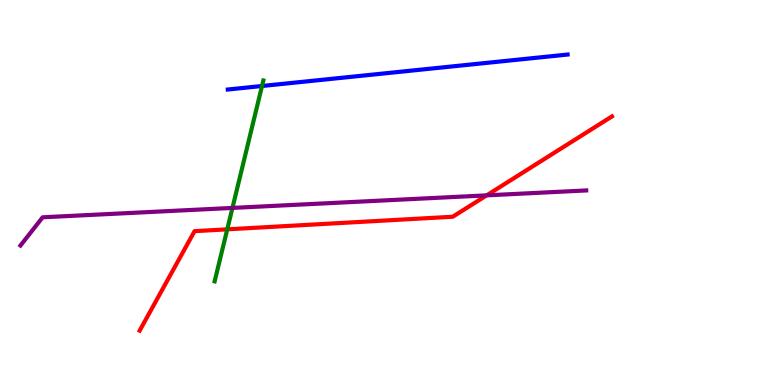[{'lines': ['blue', 'red'], 'intersections': []}, {'lines': ['green', 'red'], 'intersections': [{'x': 2.93, 'y': 4.04}]}, {'lines': ['purple', 'red'], 'intersections': [{'x': 6.28, 'y': 4.93}]}, {'lines': ['blue', 'green'], 'intersections': [{'x': 3.38, 'y': 7.77}]}, {'lines': ['blue', 'purple'], 'intersections': []}, {'lines': ['green', 'purple'], 'intersections': [{'x': 3.0, 'y': 4.6}]}]